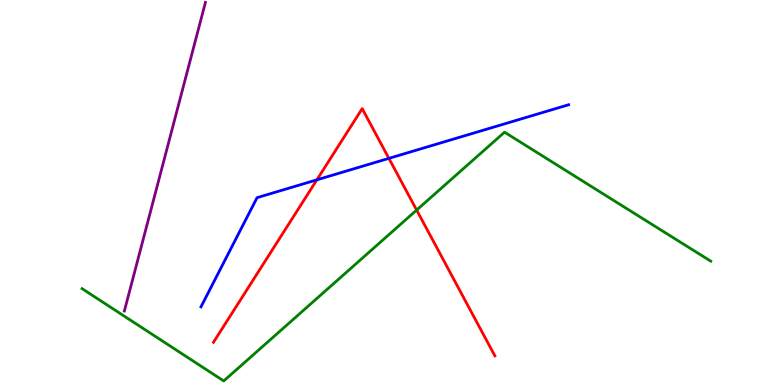[{'lines': ['blue', 'red'], 'intersections': [{'x': 4.09, 'y': 5.33}, {'x': 5.02, 'y': 5.89}]}, {'lines': ['green', 'red'], 'intersections': [{'x': 5.38, 'y': 4.54}]}, {'lines': ['purple', 'red'], 'intersections': []}, {'lines': ['blue', 'green'], 'intersections': []}, {'lines': ['blue', 'purple'], 'intersections': []}, {'lines': ['green', 'purple'], 'intersections': []}]